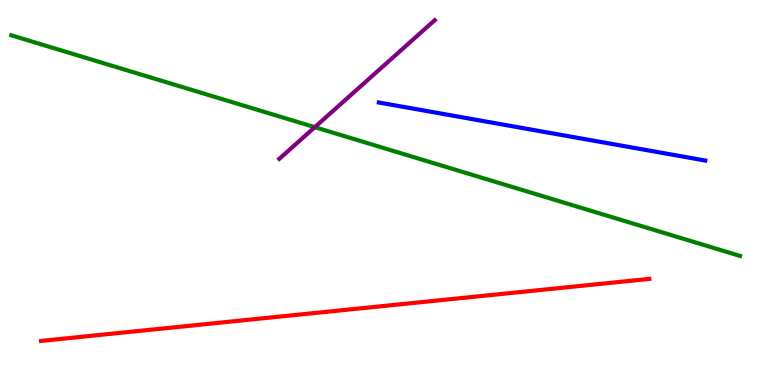[{'lines': ['blue', 'red'], 'intersections': []}, {'lines': ['green', 'red'], 'intersections': []}, {'lines': ['purple', 'red'], 'intersections': []}, {'lines': ['blue', 'green'], 'intersections': []}, {'lines': ['blue', 'purple'], 'intersections': []}, {'lines': ['green', 'purple'], 'intersections': [{'x': 4.06, 'y': 6.7}]}]